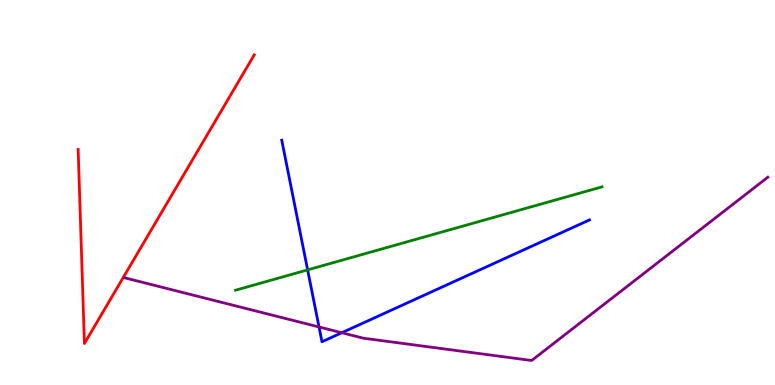[{'lines': ['blue', 'red'], 'intersections': []}, {'lines': ['green', 'red'], 'intersections': []}, {'lines': ['purple', 'red'], 'intersections': []}, {'lines': ['blue', 'green'], 'intersections': [{'x': 3.97, 'y': 2.99}]}, {'lines': ['blue', 'purple'], 'intersections': [{'x': 4.12, 'y': 1.51}, {'x': 4.41, 'y': 1.36}]}, {'lines': ['green', 'purple'], 'intersections': []}]